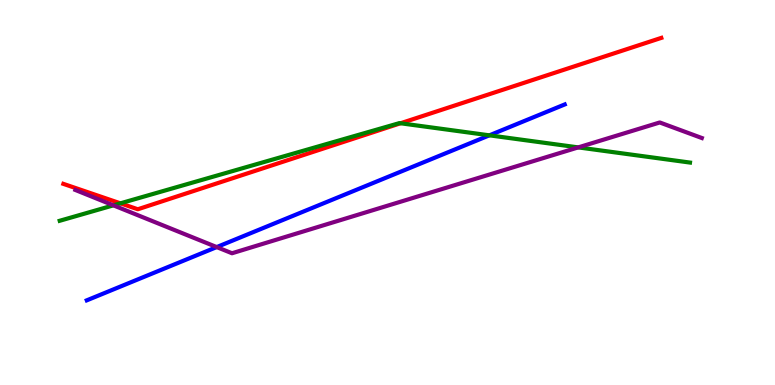[{'lines': ['blue', 'red'], 'intersections': []}, {'lines': ['green', 'red'], 'intersections': [{'x': 1.55, 'y': 4.72}, {'x': 5.17, 'y': 6.8}]}, {'lines': ['purple', 'red'], 'intersections': []}, {'lines': ['blue', 'green'], 'intersections': [{'x': 6.31, 'y': 6.48}]}, {'lines': ['blue', 'purple'], 'intersections': [{'x': 2.8, 'y': 3.58}]}, {'lines': ['green', 'purple'], 'intersections': [{'x': 1.46, 'y': 4.67}, {'x': 7.46, 'y': 6.17}]}]